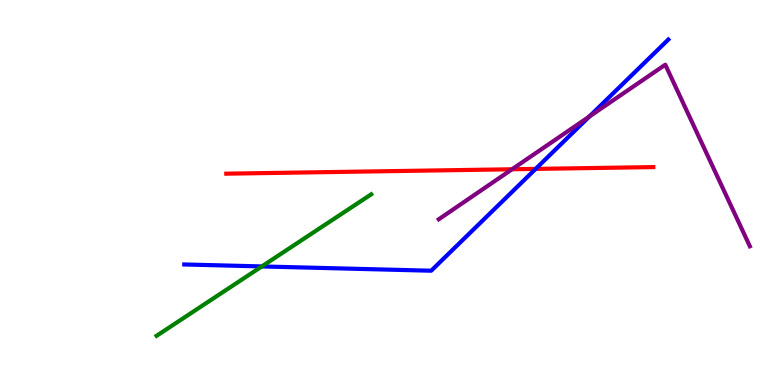[{'lines': ['blue', 'red'], 'intersections': [{'x': 6.91, 'y': 5.61}]}, {'lines': ['green', 'red'], 'intersections': []}, {'lines': ['purple', 'red'], 'intersections': [{'x': 6.61, 'y': 5.6}]}, {'lines': ['blue', 'green'], 'intersections': [{'x': 3.38, 'y': 3.08}]}, {'lines': ['blue', 'purple'], 'intersections': [{'x': 7.6, 'y': 6.97}]}, {'lines': ['green', 'purple'], 'intersections': []}]